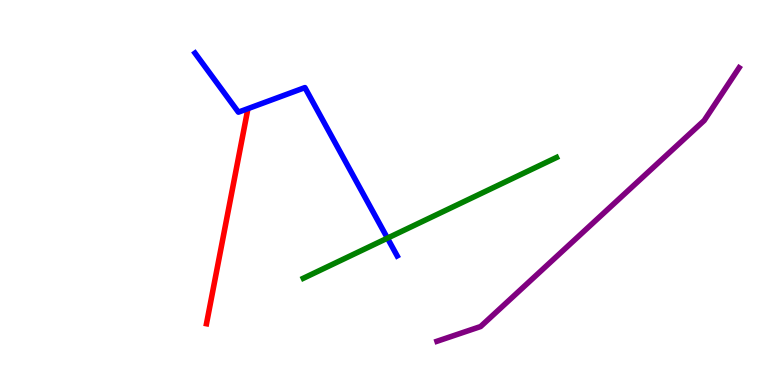[{'lines': ['blue', 'red'], 'intersections': []}, {'lines': ['green', 'red'], 'intersections': []}, {'lines': ['purple', 'red'], 'intersections': []}, {'lines': ['blue', 'green'], 'intersections': [{'x': 5.0, 'y': 3.81}]}, {'lines': ['blue', 'purple'], 'intersections': []}, {'lines': ['green', 'purple'], 'intersections': []}]